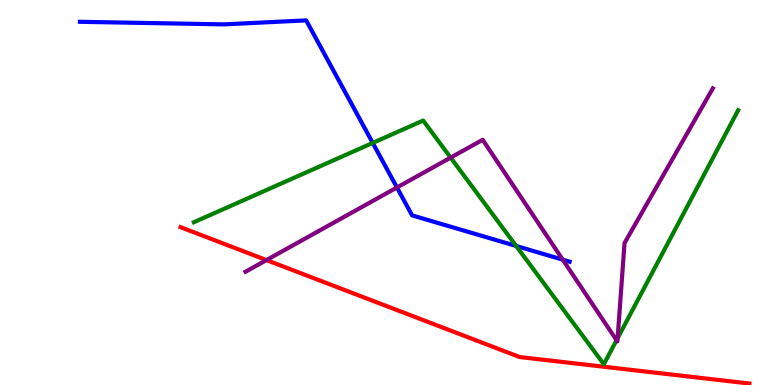[{'lines': ['blue', 'red'], 'intersections': []}, {'lines': ['green', 'red'], 'intersections': []}, {'lines': ['purple', 'red'], 'intersections': [{'x': 3.44, 'y': 3.24}]}, {'lines': ['blue', 'green'], 'intersections': [{'x': 4.81, 'y': 6.29}, {'x': 6.66, 'y': 3.61}]}, {'lines': ['blue', 'purple'], 'intersections': [{'x': 5.12, 'y': 5.13}, {'x': 7.26, 'y': 3.26}]}, {'lines': ['green', 'purple'], 'intersections': [{'x': 5.81, 'y': 5.91}, {'x': 7.96, 'y': 1.16}, {'x': 7.97, 'y': 1.22}]}]